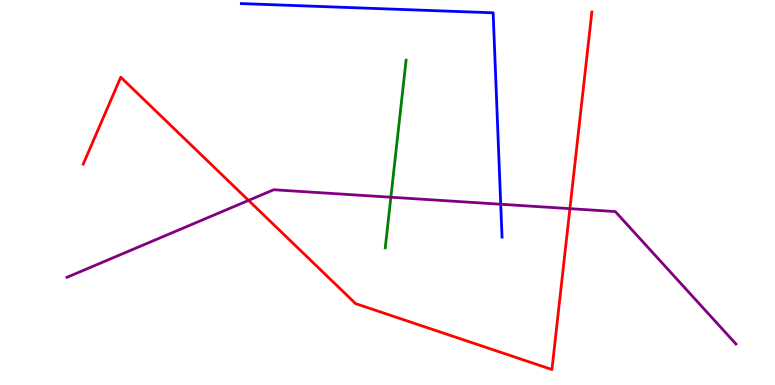[{'lines': ['blue', 'red'], 'intersections': []}, {'lines': ['green', 'red'], 'intersections': []}, {'lines': ['purple', 'red'], 'intersections': [{'x': 3.21, 'y': 4.79}, {'x': 7.35, 'y': 4.58}]}, {'lines': ['blue', 'green'], 'intersections': []}, {'lines': ['blue', 'purple'], 'intersections': [{'x': 6.46, 'y': 4.7}]}, {'lines': ['green', 'purple'], 'intersections': [{'x': 5.04, 'y': 4.88}]}]